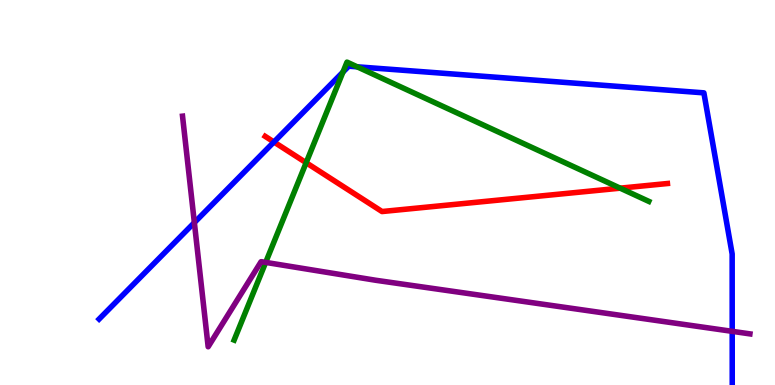[{'lines': ['blue', 'red'], 'intersections': [{'x': 3.53, 'y': 6.31}]}, {'lines': ['green', 'red'], 'intersections': [{'x': 3.95, 'y': 5.77}, {'x': 8.0, 'y': 5.11}]}, {'lines': ['purple', 'red'], 'intersections': []}, {'lines': ['blue', 'green'], 'intersections': [{'x': 4.43, 'y': 8.13}, {'x': 4.61, 'y': 8.26}]}, {'lines': ['blue', 'purple'], 'intersections': [{'x': 2.51, 'y': 4.22}, {'x': 9.45, 'y': 1.39}]}, {'lines': ['green', 'purple'], 'intersections': [{'x': 3.43, 'y': 3.18}]}]